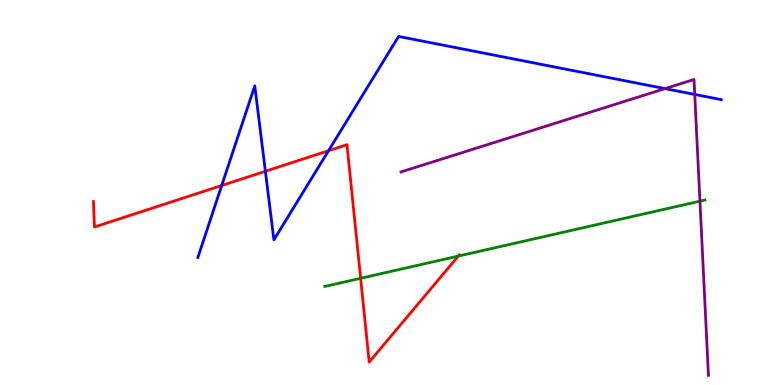[{'lines': ['blue', 'red'], 'intersections': [{'x': 2.86, 'y': 5.18}, {'x': 3.42, 'y': 5.55}, {'x': 4.24, 'y': 6.09}]}, {'lines': ['green', 'red'], 'intersections': [{'x': 4.65, 'y': 2.77}, {'x': 5.91, 'y': 3.35}]}, {'lines': ['purple', 'red'], 'intersections': []}, {'lines': ['blue', 'green'], 'intersections': []}, {'lines': ['blue', 'purple'], 'intersections': [{'x': 8.58, 'y': 7.7}, {'x': 8.96, 'y': 7.55}]}, {'lines': ['green', 'purple'], 'intersections': [{'x': 9.03, 'y': 4.77}]}]